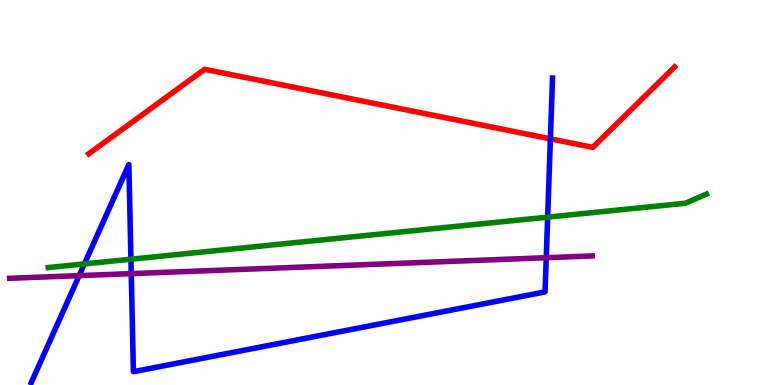[{'lines': ['blue', 'red'], 'intersections': [{'x': 7.1, 'y': 6.39}]}, {'lines': ['green', 'red'], 'intersections': []}, {'lines': ['purple', 'red'], 'intersections': []}, {'lines': ['blue', 'green'], 'intersections': [{'x': 1.09, 'y': 3.15}, {'x': 1.69, 'y': 3.27}, {'x': 7.07, 'y': 4.36}]}, {'lines': ['blue', 'purple'], 'intersections': [{'x': 1.02, 'y': 2.84}, {'x': 1.69, 'y': 2.89}, {'x': 7.05, 'y': 3.31}]}, {'lines': ['green', 'purple'], 'intersections': []}]